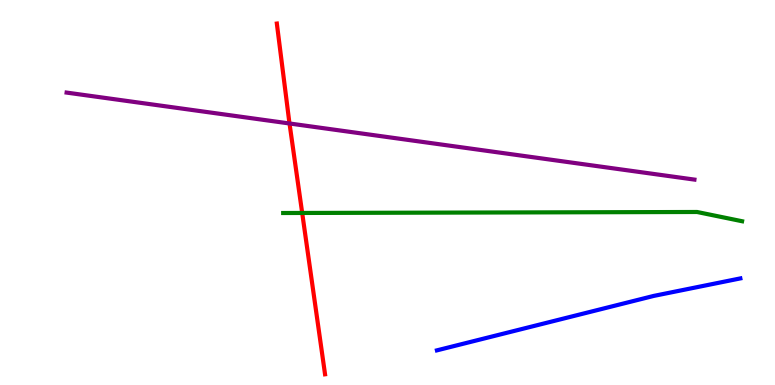[{'lines': ['blue', 'red'], 'intersections': []}, {'lines': ['green', 'red'], 'intersections': [{'x': 3.9, 'y': 4.47}]}, {'lines': ['purple', 'red'], 'intersections': [{'x': 3.74, 'y': 6.79}]}, {'lines': ['blue', 'green'], 'intersections': []}, {'lines': ['blue', 'purple'], 'intersections': []}, {'lines': ['green', 'purple'], 'intersections': []}]